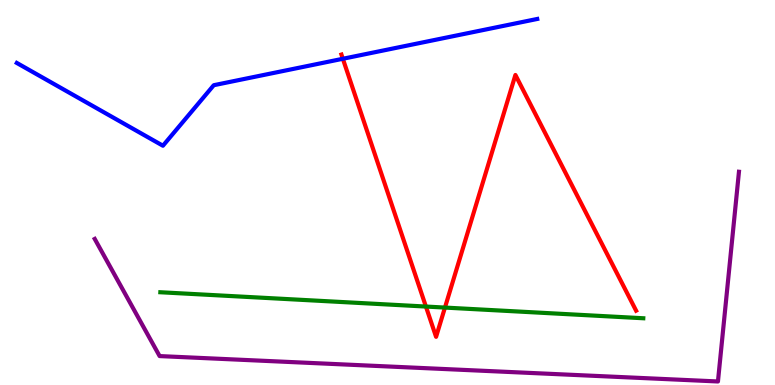[{'lines': ['blue', 'red'], 'intersections': [{'x': 4.42, 'y': 8.47}]}, {'lines': ['green', 'red'], 'intersections': [{'x': 5.5, 'y': 2.04}, {'x': 5.74, 'y': 2.01}]}, {'lines': ['purple', 'red'], 'intersections': []}, {'lines': ['blue', 'green'], 'intersections': []}, {'lines': ['blue', 'purple'], 'intersections': []}, {'lines': ['green', 'purple'], 'intersections': []}]